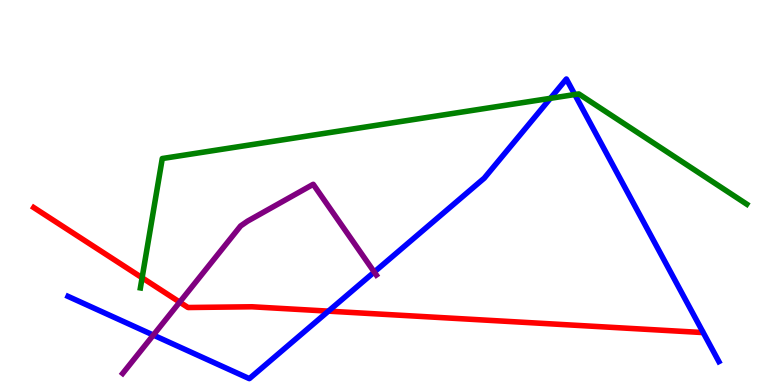[{'lines': ['blue', 'red'], 'intersections': [{'x': 4.24, 'y': 1.92}]}, {'lines': ['green', 'red'], 'intersections': [{'x': 1.83, 'y': 2.78}]}, {'lines': ['purple', 'red'], 'intersections': [{'x': 2.32, 'y': 2.15}]}, {'lines': ['blue', 'green'], 'intersections': [{'x': 7.1, 'y': 7.45}, {'x': 7.42, 'y': 7.54}]}, {'lines': ['blue', 'purple'], 'intersections': [{'x': 1.98, 'y': 1.3}, {'x': 4.83, 'y': 2.93}]}, {'lines': ['green', 'purple'], 'intersections': []}]